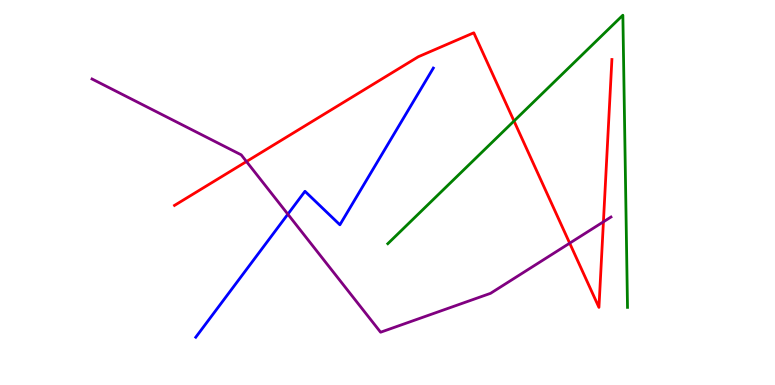[{'lines': ['blue', 'red'], 'intersections': []}, {'lines': ['green', 'red'], 'intersections': [{'x': 6.63, 'y': 6.86}]}, {'lines': ['purple', 'red'], 'intersections': [{'x': 3.18, 'y': 5.8}, {'x': 7.35, 'y': 3.68}, {'x': 7.79, 'y': 4.24}]}, {'lines': ['blue', 'green'], 'intersections': []}, {'lines': ['blue', 'purple'], 'intersections': [{'x': 3.71, 'y': 4.44}]}, {'lines': ['green', 'purple'], 'intersections': []}]